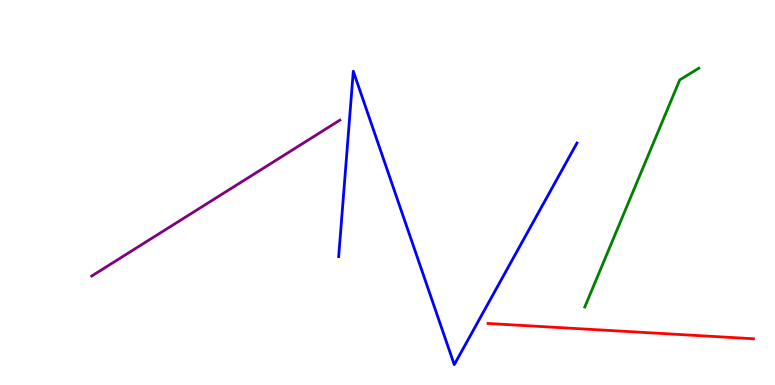[{'lines': ['blue', 'red'], 'intersections': []}, {'lines': ['green', 'red'], 'intersections': []}, {'lines': ['purple', 'red'], 'intersections': []}, {'lines': ['blue', 'green'], 'intersections': []}, {'lines': ['blue', 'purple'], 'intersections': []}, {'lines': ['green', 'purple'], 'intersections': []}]